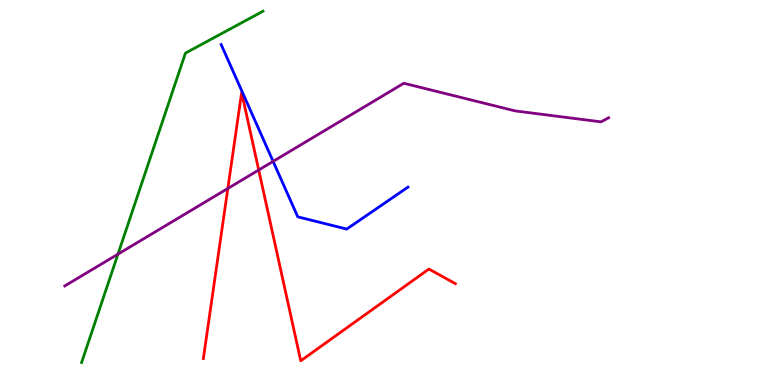[{'lines': ['blue', 'red'], 'intersections': []}, {'lines': ['green', 'red'], 'intersections': []}, {'lines': ['purple', 'red'], 'intersections': [{'x': 2.94, 'y': 5.1}, {'x': 3.34, 'y': 5.58}]}, {'lines': ['blue', 'green'], 'intersections': []}, {'lines': ['blue', 'purple'], 'intersections': [{'x': 3.52, 'y': 5.81}]}, {'lines': ['green', 'purple'], 'intersections': [{'x': 1.52, 'y': 3.4}]}]